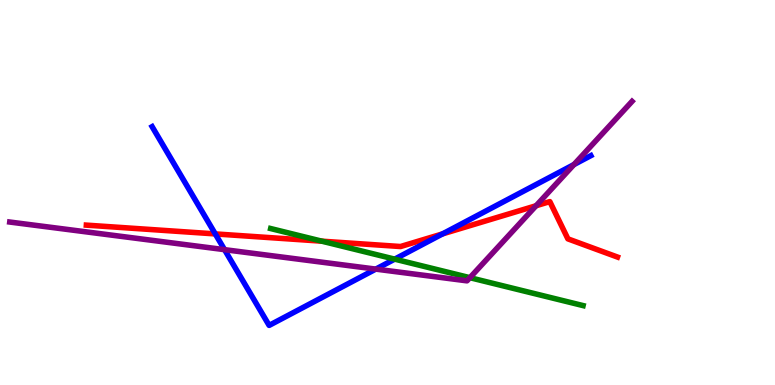[{'lines': ['blue', 'red'], 'intersections': [{'x': 2.78, 'y': 3.92}, {'x': 5.71, 'y': 3.93}]}, {'lines': ['green', 'red'], 'intersections': [{'x': 4.15, 'y': 3.74}]}, {'lines': ['purple', 'red'], 'intersections': [{'x': 6.92, 'y': 4.66}]}, {'lines': ['blue', 'green'], 'intersections': [{'x': 5.09, 'y': 3.27}]}, {'lines': ['blue', 'purple'], 'intersections': [{'x': 2.9, 'y': 3.52}, {'x': 4.85, 'y': 3.01}, {'x': 7.41, 'y': 5.73}]}, {'lines': ['green', 'purple'], 'intersections': [{'x': 6.06, 'y': 2.79}]}]